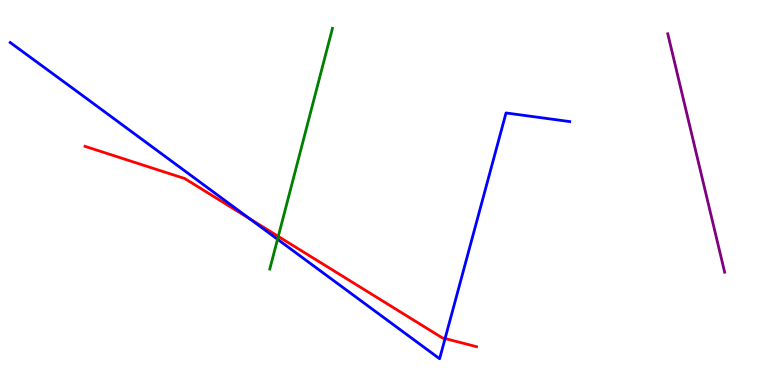[{'lines': ['blue', 'red'], 'intersections': [{'x': 3.22, 'y': 4.32}, {'x': 5.74, 'y': 1.21}]}, {'lines': ['green', 'red'], 'intersections': [{'x': 3.59, 'y': 3.86}]}, {'lines': ['purple', 'red'], 'intersections': []}, {'lines': ['blue', 'green'], 'intersections': [{'x': 3.58, 'y': 3.79}]}, {'lines': ['blue', 'purple'], 'intersections': []}, {'lines': ['green', 'purple'], 'intersections': []}]